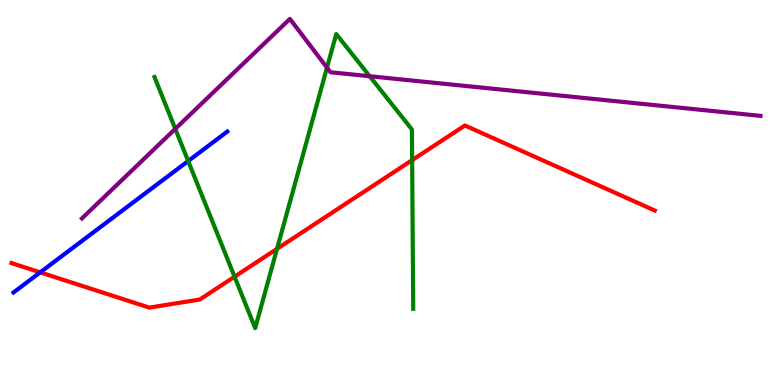[{'lines': ['blue', 'red'], 'intersections': [{'x': 0.519, 'y': 2.93}]}, {'lines': ['green', 'red'], 'intersections': [{'x': 3.03, 'y': 2.81}, {'x': 3.57, 'y': 3.54}, {'x': 5.32, 'y': 5.84}]}, {'lines': ['purple', 'red'], 'intersections': []}, {'lines': ['blue', 'green'], 'intersections': [{'x': 2.43, 'y': 5.82}]}, {'lines': ['blue', 'purple'], 'intersections': []}, {'lines': ['green', 'purple'], 'intersections': [{'x': 2.26, 'y': 6.65}, {'x': 4.22, 'y': 8.24}, {'x': 4.77, 'y': 8.02}]}]